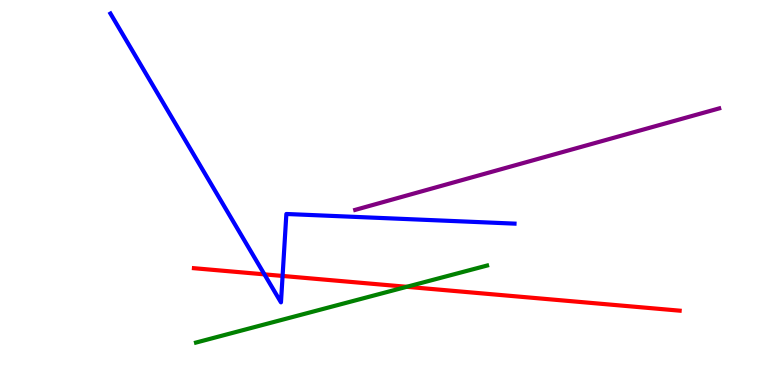[{'lines': ['blue', 'red'], 'intersections': [{'x': 3.41, 'y': 2.87}, {'x': 3.65, 'y': 2.83}]}, {'lines': ['green', 'red'], 'intersections': [{'x': 5.25, 'y': 2.55}]}, {'lines': ['purple', 'red'], 'intersections': []}, {'lines': ['blue', 'green'], 'intersections': []}, {'lines': ['blue', 'purple'], 'intersections': []}, {'lines': ['green', 'purple'], 'intersections': []}]